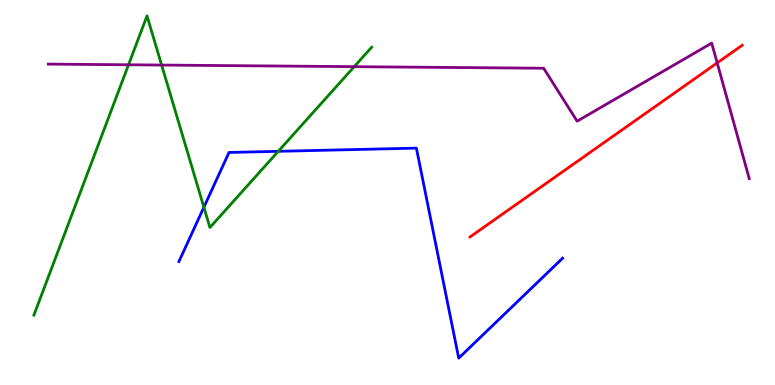[{'lines': ['blue', 'red'], 'intersections': []}, {'lines': ['green', 'red'], 'intersections': []}, {'lines': ['purple', 'red'], 'intersections': [{'x': 9.25, 'y': 8.37}]}, {'lines': ['blue', 'green'], 'intersections': [{'x': 2.63, 'y': 4.62}, {'x': 3.59, 'y': 6.07}]}, {'lines': ['blue', 'purple'], 'intersections': []}, {'lines': ['green', 'purple'], 'intersections': [{'x': 1.66, 'y': 8.32}, {'x': 2.09, 'y': 8.31}, {'x': 4.57, 'y': 8.27}]}]